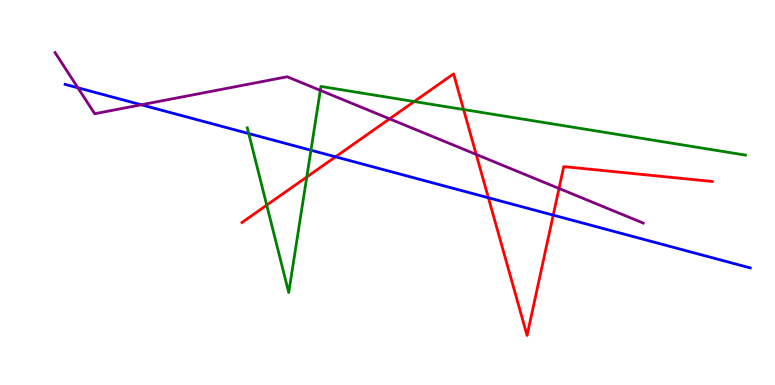[{'lines': ['blue', 'red'], 'intersections': [{'x': 4.33, 'y': 5.93}, {'x': 6.3, 'y': 4.86}, {'x': 7.14, 'y': 4.41}]}, {'lines': ['green', 'red'], 'intersections': [{'x': 3.44, 'y': 4.67}, {'x': 3.96, 'y': 5.4}, {'x': 5.34, 'y': 7.36}, {'x': 5.98, 'y': 7.16}]}, {'lines': ['purple', 'red'], 'intersections': [{'x': 5.03, 'y': 6.91}, {'x': 6.14, 'y': 5.99}, {'x': 7.21, 'y': 5.1}]}, {'lines': ['blue', 'green'], 'intersections': [{'x': 3.21, 'y': 6.53}, {'x': 4.01, 'y': 6.1}]}, {'lines': ['blue', 'purple'], 'intersections': [{'x': 1.0, 'y': 7.72}, {'x': 1.82, 'y': 7.28}]}, {'lines': ['green', 'purple'], 'intersections': [{'x': 4.13, 'y': 7.65}]}]